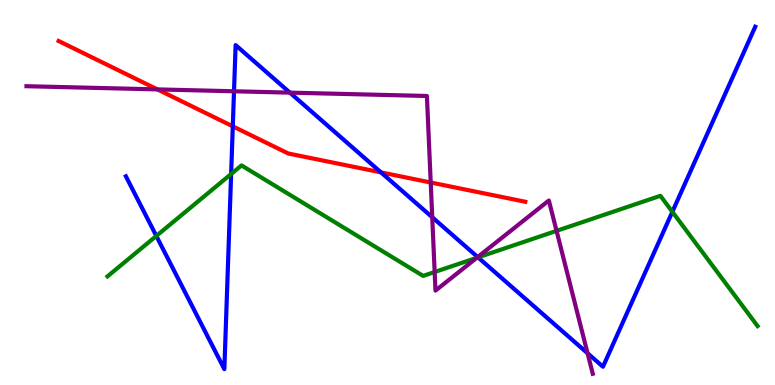[{'lines': ['blue', 'red'], 'intersections': [{'x': 3.0, 'y': 6.72}, {'x': 4.92, 'y': 5.52}]}, {'lines': ['green', 'red'], 'intersections': []}, {'lines': ['purple', 'red'], 'intersections': [{'x': 2.03, 'y': 7.68}, {'x': 5.56, 'y': 5.26}]}, {'lines': ['blue', 'green'], 'intersections': [{'x': 2.02, 'y': 3.87}, {'x': 2.98, 'y': 5.48}, {'x': 6.17, 'y': 3.32}, {'x': 8.68, 'y': 4.5}]}, {'lines': ['blue', 'purple'], 'intersections': [{'x': 3.02, 'y': 7.63}, {'x': 3.74, 'y': 7.59}, {'x': 5.58, 'y': 4.36}, {'x': 6.16, 'y': 3.32}, {'x': 7.58, 'y': 0.825}]}, {'lines': ['green', 'purple'], 'intersections': [{'x': 5.61, 'y': 2.94}, {'x': 6.15, 'y': 3.3}, {'x': 7.18, 'y': 4.0}]}]